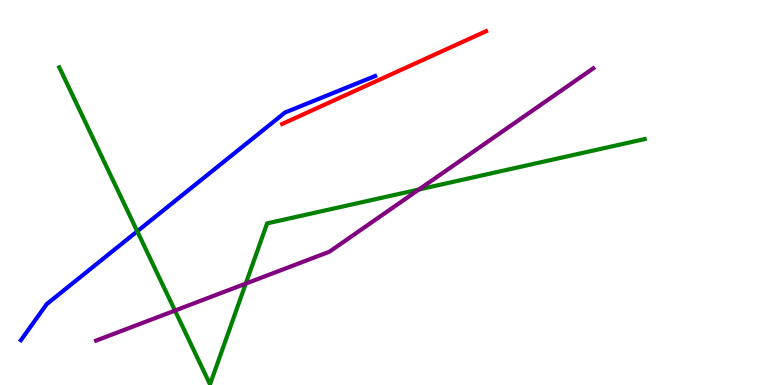[{'lines': ['blue', 'red'], 'intersections': []}, {'lines': ['green', 'red'], 'intersections': []}, {'lines': ['purple', 'red'], 'intersections': []}, {'lines': ['blue', 'green'], 'intersections': [{'x': 1.77, 'y': 3.99}]}, {'lines': ['blue', 'purple'], 'intersections': []}, {'lines': ['green', 'purple'], 'intersections': [{'x': 2.26, 'y': 1.93}, {'x': 3.17, 'y': 2.63}, {'x': 5.41, 'y': 5.08}]}]